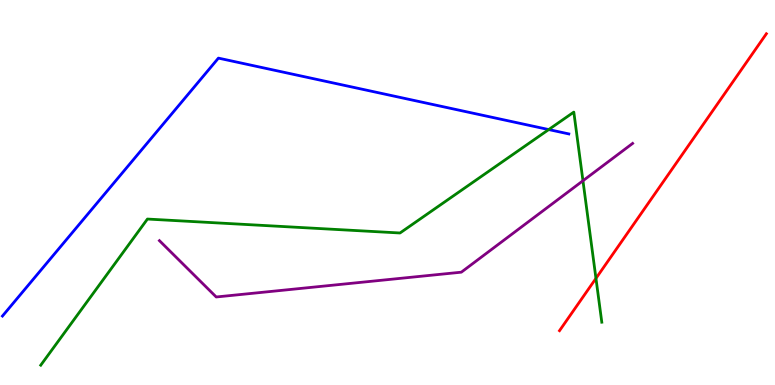[{'lines': ['blue', 'red'], 'intersections': []}, {'lines': ['green', 'red'], 'intersections': [{'x': 7.69, 'y': 2.77}]}, {'lines': ['purple', 'red'], 'intersections': []}, {'lines': ['blue', 'green'], 'intersections': [{'x': 7.08, 'y': 6.63}]}, {'lines': ['blue', 'purple'], 'intersections': []}, {'lines': ['green', 'purple'], 'intersections': [{'x': 7.52, 'y': 5.31}]}]